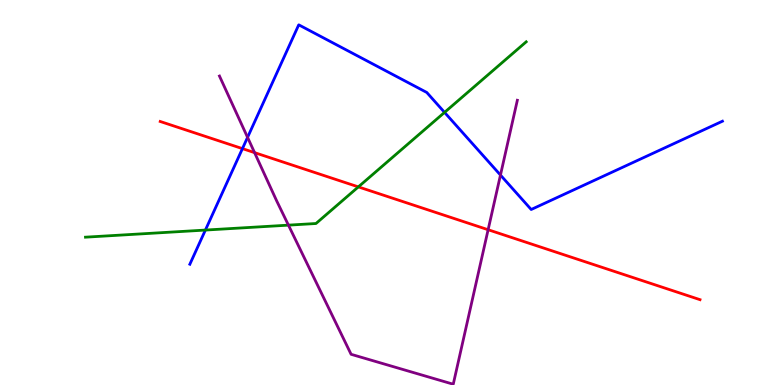[{'lines': ['blue', 'red'], 'intersections': [{'x': 3.13, 'y': 6.14}]}, {'lines': ['green', 'red'], 'intersections': [{'x': 4.62, 'y': 5.15}]}, {'lines': ['purple', 'red'], 'intersections': [{'x': 3.28, 'y': 6.04}, {'x': 6.3, 'y': 4.03}]}, {'lines': ['blue', 'green'], 'intersections': [{'x': 2.65, 'y': 4.02}, {'x': 5.74, 'y': 7.08}]}, {'lines': ['blue', 'purple'], 'intersections': [{'x': 3.19, 'y': 6.43}, {'x': 6.46, 'y': 5.45}]}, {'lines': ['green', 'purple'], 'intersections': [{'x': 3.72, 'y': 4.15}]}]